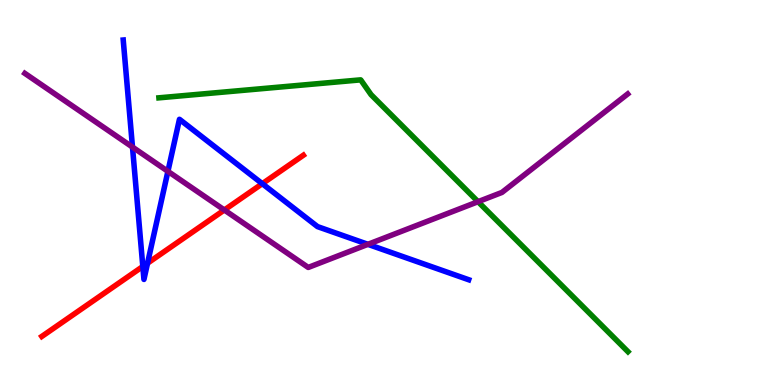[{'lines': ['blue', 'red'], 'intersections': [{'x': 1.84, 'y': 3.08}, {'x': 1.9, 'y': 3.16}, {'x': 3.38, 'y': 5.23}]}, {'lines': ['green', 'red'], 'intersections': []}, {'lines': ['purple', 'red'], 'intersections': [{'x': 2.89, 'y': 4.55}]}, {'lines': ['blue', 'green'], 'intersections': []}, {'lines': ['blue', 'purple'], 'intersections': [{'x': 1.71, 'y': 6.18}, {'x': 2.17, 'y': 5.55}, {'x': 4.75, 'y': 3.65}]}, {'lines': ['green', 'purple'], 'intersections': [{'x': 6.17, 'y': 4.76}]}]